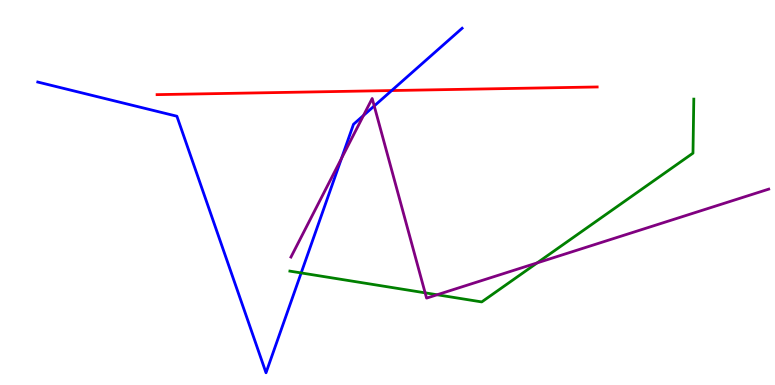[{'lines': ['blue', 'red'], 'intersections': [{'x': 5.05, 'y': 7.65}]}, {'lines': ['green', 'red'], 'intersections': []}, {'lines': ['purple', 'red'], 'intersections': []}, {'lines': ['blue', 'green'], 'intersections': [{'x': 3.89, 'y': 2.91}]}, {'lines': ['blue', 'purple'], 'intersections': [{'x': 4.41, 'y': 5.89}, {'x': 4.69, 'y': 7.0}, {'x': 4.83, 'y': 7.25}]}, {'lines': ['green', 'purple'], 'intersections': [{'x': 5.49, 'y': 2.39}, {'x': 5.64, 'y': 2.34}, {'x': 6.93, 'y': 3.17}]}]